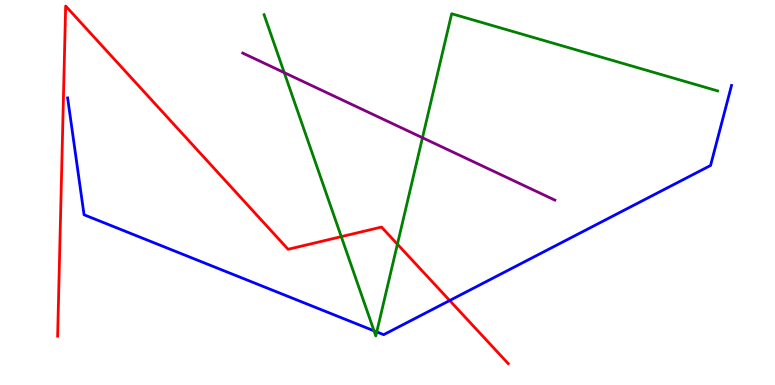[{'lines': ['blue', 'red'], 'intersections': [{'x': 5.8, 'y': 2.19}]}, {'lines': ['green', 'red'], 'intersections': [{'x': 4.4, 'y': 3.85}, {'x': 5.13, 'y': 3.66}]}, {'lines': ['purple', 'red'], 'intersections': []}, {'lines': ['blue', 'green'], 'intersections': [{'x': 4.83, 'y': 1.41}, {'x': 4.86, 'y': 1.38}]}, {'lines': ['blue', 'purple'], 'intersections': []}, {'lines': ['green', 'purple'], 'intersections': [{'x': 3.67, 'y': 8.11}, {'x': 5.45, 'y': 6.42}]}]